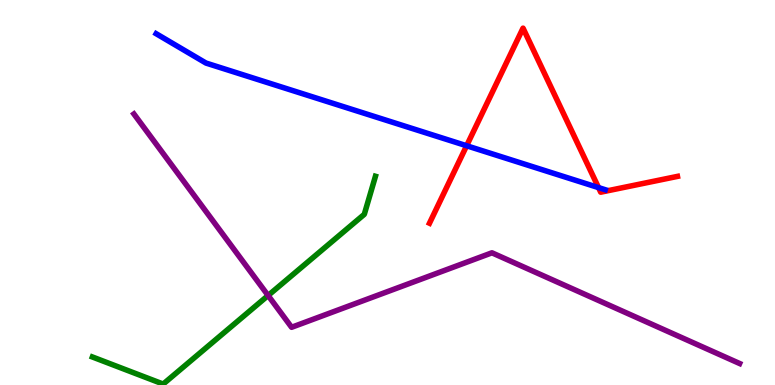[{'lines': ['blue', 'red'], 'intersections': [{'x': 6.02, 'y': 6.21}, {'x': 7.72, 'y': 5.13}]}, {'lines': ['green', 'red'], 'intersections': []}, {'lines': ['purple', 'red'], 'intersections': []}, {'lines': ['blue', 'green'], 'intersections': []}, {'lines': ['blue', 'purple'], 'intersections': []}, {'lines': ['green', 'purple'], 'intersections': [{'x': 3.46, 'y': 2.32}]}]